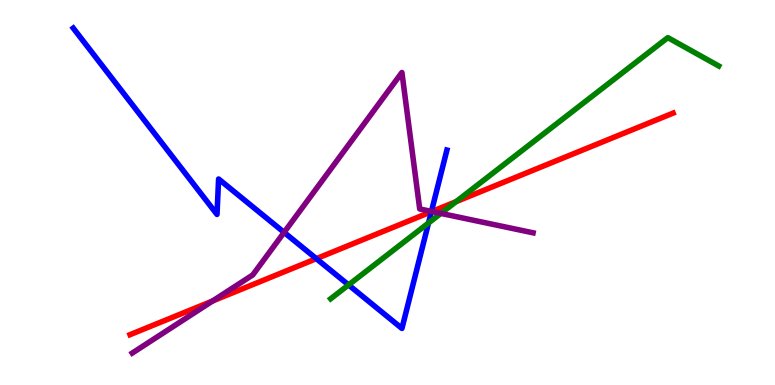[{'lines': ['blue', 'red'], 'intersections': [{'x': 4.08, 'y': 3.28}, {'x': 5.57, 'y': 4.5}]}, {'lines': ['green', 'red'], 'intersections': [{'x': 5.88, 'y': 4.76}]}, {'lines': ['purple', 'red'], 'intersections': [{'x': 2.74, 'y': 2.18}, {'x': 5.57, 'y': 4.51}]}, {'lines': ['blue', 'green'], 'intersections': [{'x': 4.5, 'y': 2.6}, {'x': 5.53, 'y': 4.21}]}, {'lines': ['blue', 'purple'], 'intersections': [{'x': 3.67, 'y': 3.96}, {'x': 5.57, 'y': 4.51}]}, {'lines': ['green', 'purple'], 'intersections': [{'x': 5.69, 'y': 4.46}]}]